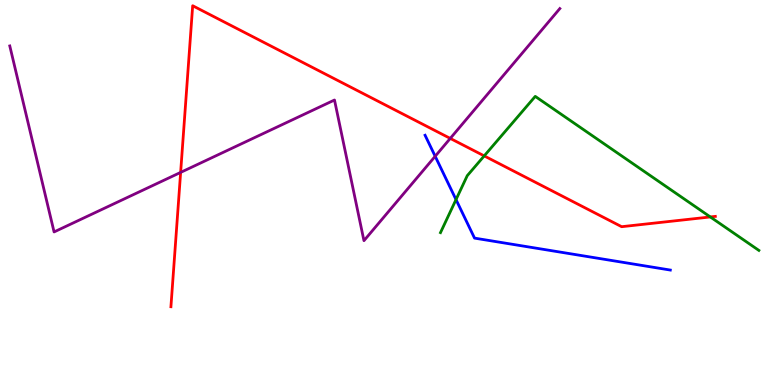[{'lines': ['blue', 'red'], 'intersections': []}, {'lines': ['green', 'red'], 'intersections': [{'x': 6.25, 'y': 5.95}, {'x': 9.17, 'y': 4.36}]}, {'lines': ['purple', 'red'], 'intersections': [{'x': 2.33, 'y': 5.52}, {'x': 5.81, 'y': 6.4}]}, {'lines': ['blue', 'green'], 'intersections': [{'x': 5.88, 'y': 4.82}]}, {'lines': ['blue', 'purple'], 'intersections': [{'x': 5.62, 'y': 5.94}]}, {'lines': ['green', 'purple'], 'intersections': []}]